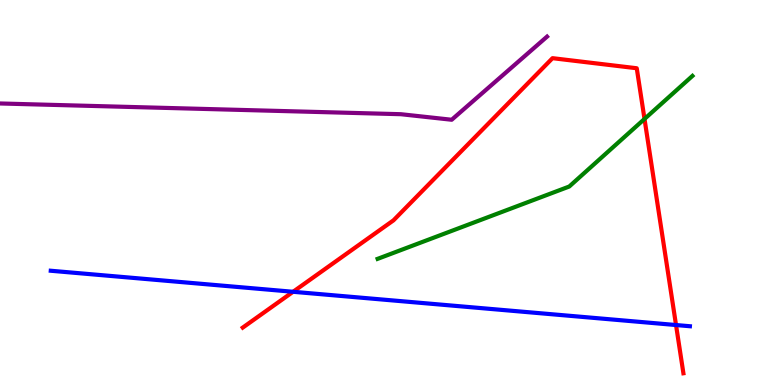[{'lines': ['blue', 'red'], 'intersections': [{'x': 3.78, 'y': 2.42}, {'x': 8.72, 'y': 1.56}]}, {'lines': ['green', 'red'], 'intersections': [{'x': 8.32, 'y': 6.91}]}, {'lines': ['purple', 'red'], 'intersections': []}, {'lines': ['blue', 'green'], 'intersections': []}, {'lines': ['blue', 'purple'], 'intersections': []}, {'lines': ['green', 'purple'], 'intersections': []}]